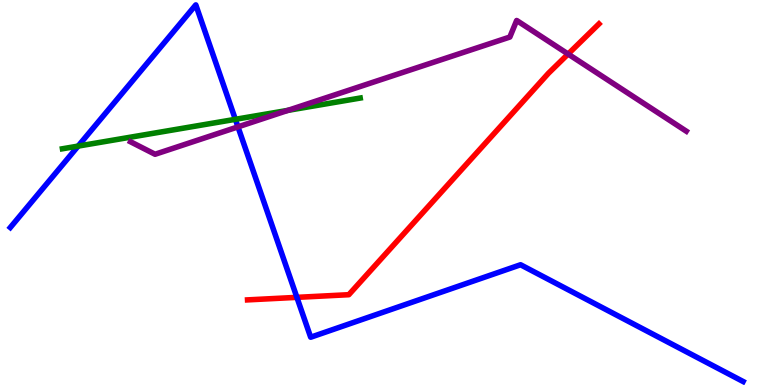[{'lines': ['blue', 'red'], 'intersections': [{'x': 3.83, 'y': 2.28}]}, {'lines': ['green', 'red'], 'intersections': []}, {'lines': ['purple', 'red'], 'intersections': [{'x': 7.33, 'y': 8.6}]}, {'lines': ['blue', 'green'], 'intersections': [{'x': 1.01, 'y': 6.21}, {'x': 3.04, 'y': 6.9}]}, {'lines': ['blue', 'purple'], 'intersections': [{'x': 3.07, 'y': 6.7}]}, {'lines': ['green', 'purple'], 'intersections': [{'x': 3.72, 'y': 7.13}]}]